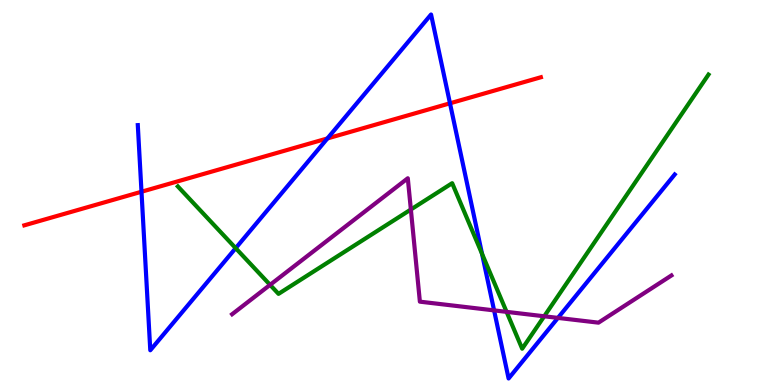[{'lines': ['blue', 'red'], 'intersections': [{'x': 1.83, 'y': 5.02}, {'x': 4.22, 'y': 6.4}, {'x': 5.81, 'y': 7.32}]}, {'lines': ['green', 'red'], 'intersections': []}, {'lines': ['purple', 'red'], 'intersections': []}, {'lines': ['blue', 'green'], 'intersections': [{'x': 3.04, 'y': 3.55}, {'x': 6.22, 'y': 3.41}]}, {'lines': ['blue', 'purple'], 'intersections': [{'x': 6.38, 'y': 1.94}, {'x': 7.2, 'y': 1.74}]}, {'lines': ['green', 'purple'], 'intersections': [{'x': 3.48, 'y': 2.6}, {'x': 5.3, 'y': 4.56}, {'x': 6.54, 'y': 1.9}, {'x': 7.02, 'y': 1.78}]}]